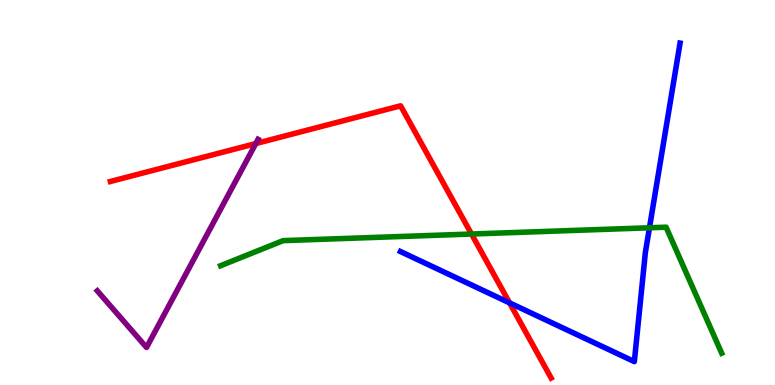[{'lines': ['blue', 'red'], 'intersections': [{'x': 6.58, 'y': 2.13}]}, {'lines': ['green', 'red'], 'intersections': [{'x': 6.08, 'y': 3.92}]}, {'lines': ['purple', 'red'], 'intersections': [{'x': 3.3, 'y': 6.27}]}, {'lines': ['blue', 'green'], 'intersections': [{'x': 8.38, 'y': 4.08}]}, {'lines': ['blue', 'purple'], 'intersections': []}, {'lines': ['green', 'purple'], 'intersections': []}]